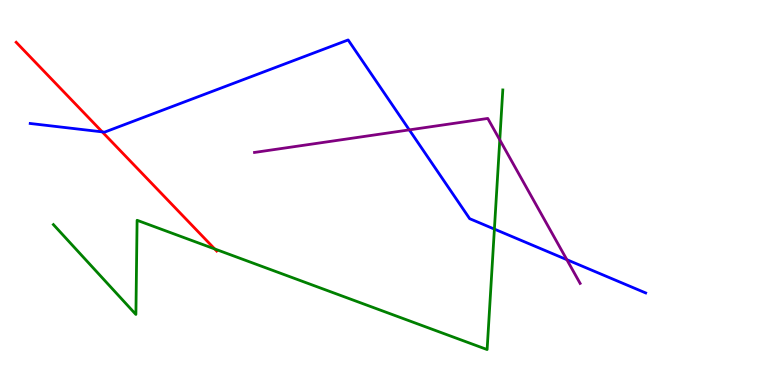[{'lines': ['blue', 'red'], 'intersections': [{'x': 1.32, 'y': 6.57}]}, {'lines': ['green', 'red'], 'intersections': [{'x': 2.77, 'y': 3.53}]}, {'lines': ['purple', 'red'], 'intersections': []}, {'lines': ['blue', 'green'], 'intersections': [{'x': 6.38, 'y': 4.05}]}, {'lines': ['blue', 'purple'], 'intersections': [{'x': 5.28, 'y': 6.63}, {'x': 7.31, 'y': 3.26}]}, {'lines': ['green', 'purple'], 'intersections': [{'x': 6.45, 'y': 6.37}]}]